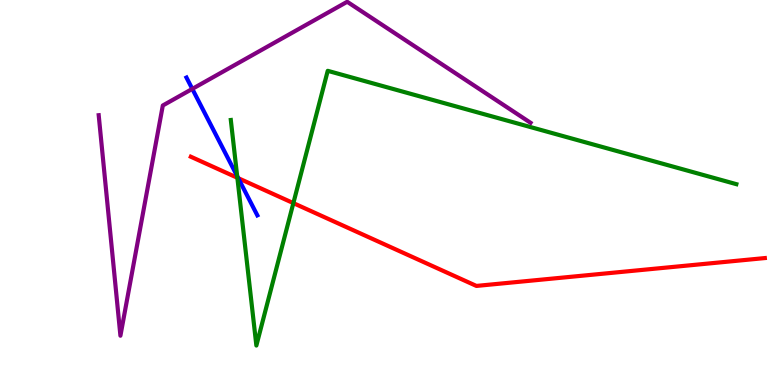[{'lines': ['blue', 'red'], 'intersections': [{'x': 3.07, 'y': 5.37}]}, {'lines': ['green', 'red'], 'intersections': [{'x': 3.06, 'y': 5.38}, {'x': 3.79, 'y': 4.72}]}, {'lines': ['purple', 'red'], 'intersections': []}, {'lines': ['blue', 'green'], 'intersections': [{'x': 3.06, 'y': 5.43}]}, {'lines': ['blue', 'purple'], 'intersections': [{'x': 2.48, 'y': 7.69}]}, {'lines': ['green', 'purple'], 'intersections': []}]